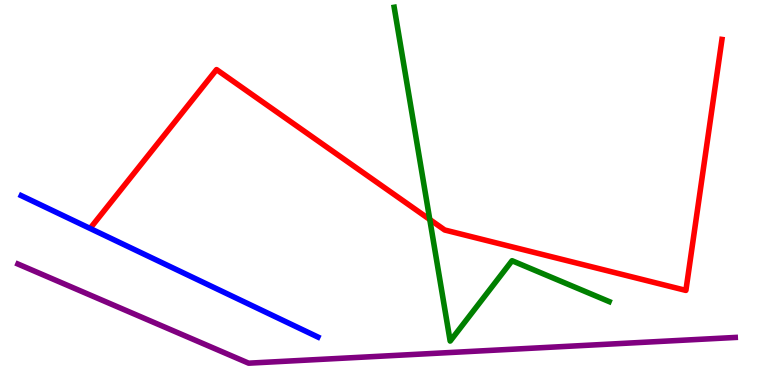[{'lines': ['blue', 'red'], 'intersections': []}, {'lines': ['green', 'red'], 'intersections': [{'x': 5.55, 'y': 4.3}]}, {'lines': ['purple', 'red'], 'intersections': []}, {'lines': ['blue', 'green'], 'intersections': []}, {'lines': ['blue', 'purple'], 'intersections': []}, {'lines': ['green', 'purple'], 'intersections': []}]